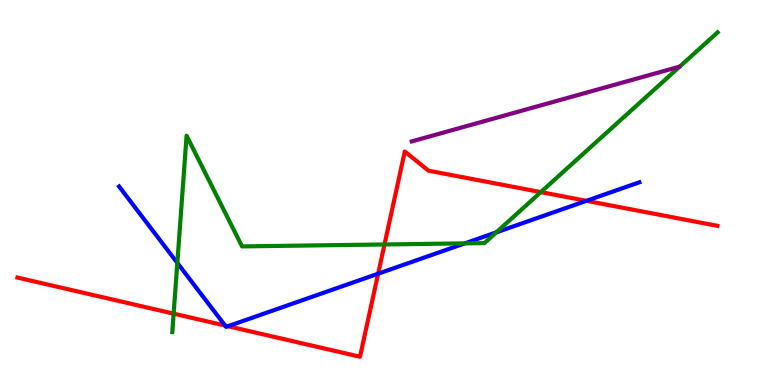[{'lines': ['blue', 'red'], 'intersections': [{'x': 2.9, 'y': 1.54}, {'x': 2.94, 'y': 1.53}, {'x': 4.88, 'y': 2.89}, {'x': 7.57, 'y': 4.78}]}, {'lines': ['green', 'red'], 'intersections': [{'x': 2.24, 'y': 1.85}, {'x': 4.96, 'y': 3.65}, {'x': 6.98, 'y': 5.01}]}, {'lines': ['purple', 'red'], 'intersections': []}, {'lines': ['blue', 'green'], 'intersections': [{'x': 2.29, 'y': 3.17}, {'x': 6.0, 'y': 3.68}, {'x': 6.4, 'y': 3.96}]}, {'lines': ['blue', 'purple'], 'intersections': []}, {'lines': ['green', 'purple'], 'intersections': []}]